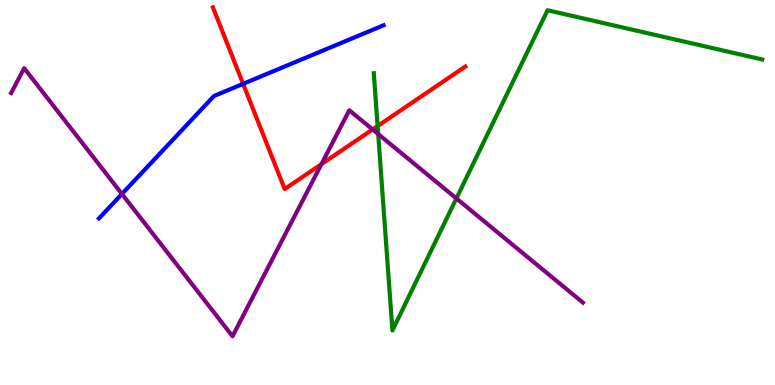[{'lines': ['blue', 'red'], 'intersections': [{'x': 3.14, 'y': 7.82}]}, {'lines': ['green', 'red'], 'intersections': [{'x': 4.87, 'y': 6.73}]}, {'lines': ['purple', 'red'], 'intersections': [{'x': 4.15, 'y': 5.74}, {'x': 4.81, 'y': 6.64}]}, {'lines': ['blue', 'green'], 'intersections': []}, {'lines': ['blue', 'purple'], 'intersections': [{'x': 1.57, 'y': 4.96}]}, {'lines': ['green', 'purple'], 'intersections': [{'x': 4.88, 'y': 6.52}, {'x': 5.89, 'y': 4.85}]}]